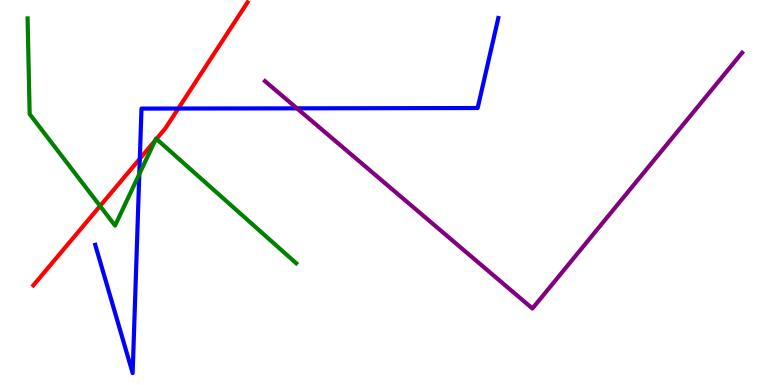[{'lines': ['blue', 'red'], 'intersections': [{'x': 1.8, 'y': 5.88}, {'x': 2.3, 'y': 7.18}]}, {'lines': ['green', 'red'], 'intersections': [{'x': 1.29, 'y': 4.65}, {'x': 2.0, 'y': 6.35}, {'x': 2.02, 'y': 6.39}]}, {'lines': ['purple', 'red'], 'intersections': []}, {'lines': ['blue', 'green'], 'intersections': [{'x': 1.8, 'y': 5.48}]}, {'lines': ['blue', 'purple'], 'intersections': [{'x': 3.83, 'y': 7.19}]}, {'lines': ['green', 'purple'], 'intersections': []}]